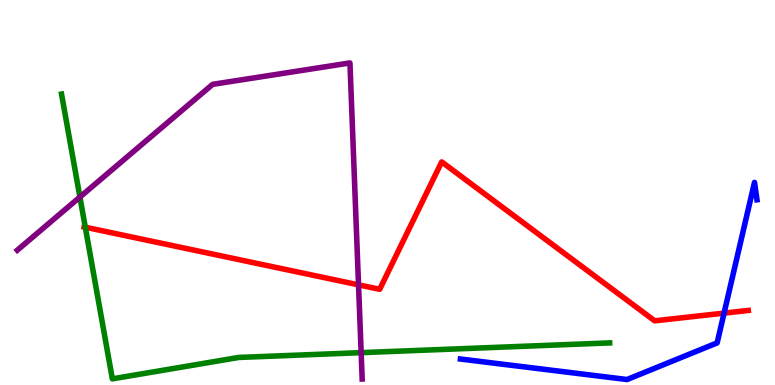[{'lines': ['blue', 'red'], 'intersections': [{'x': 9.34, 'y': 1.87}]}, {'lines': ['green', 'red'], 'intersections': [{'x': 1.1, 'y': 4.1}]}, {'lines': ['purple', 'red'], 'intersections': [{'x': 4.63, 'y': 2.6}]}, {'lines': ['blue', 'green'], 'intersections': []}, {'lines': ['blue', 'purple'], 'intersections': []}, {'lines': ['green', 'purple'], 'intersections': [{'x': 1.03, 'y': 4.88}, {'x': 4.66, 'y': 0.84}]}]